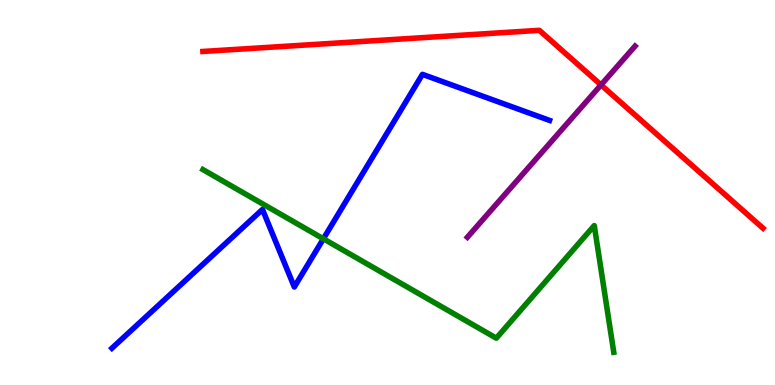[{'lines': ['blue', 'red'], 'intersections': []}, {'lines': ['green', 'red'], 'intersections': []}, {'lines': ['purple', 'red'], 'intersections': [{'x': 7.76, 'y': 7.79}]}, {'lines': ['blue', 'green'], 'intersections': [{'x': 4.17, 'y': 3.8}]}, {'lines': ['blue', 'purple'], 'intersections': []}, {'lines': ['green', 'purple'], 'intersections': []}]